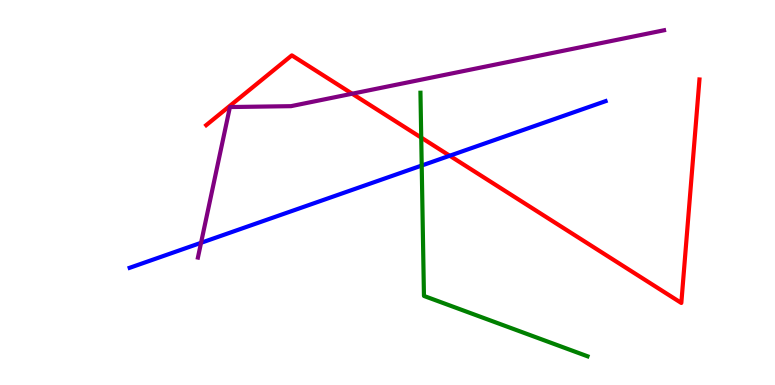[{'lines': ['blue', 'red'], 'intersections': [{'x': 5.8, 'y': 5.96}]}, {'lines': ['green', 'red'], 'intersections': [{'x': 5.44, 'y': 6.43}]}, {'lines': ['purple', 'red'], 'intersections': [{'x': 4.54, 'y': 7.57}]}, {'lines': ['blue', 'green'], 'intersections': [{'x': 5.44, 'y': 5.7}]}, {'lines': ['blue', 'purple'], 'intersections': [{'x': 2.59, 'y': 3.69}]}, {'lines': ['green', 'purple'], 'intersections': []}]